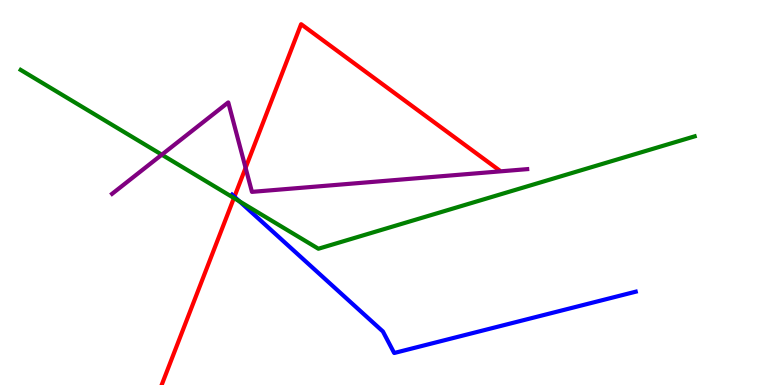[{'lines': ['blue', 'red'], 'intersections': [{'x': 3.02, 'y': 4.89}]}, {'lines': ['green', 'red'], 'intersections': [{'x': 3.02, 'y': 4.86}]}, {'lines': ['purple', 'red'], 'intersections': [{'x': 3.17, 'y': 5.64}]}, {'lines': ['blue', 'green'], 'intersections': [{'x': 3.09, 'y': 4.77}]}, {'lines': ['blue', 'purple'], 'intersections': []}, {'lines': ['green', 'purple'], 'intersections': [{'x': 2.09, 'y': 5.98}]}]